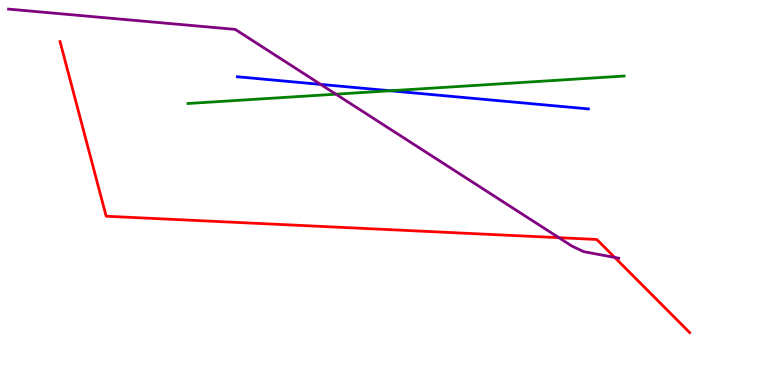[{'lines': ['blue', 'red'], 'intersections': []}, {'lines': ['green', 'red'], 'intersections': []}, {'lines': ['purple', 'red'], 'intersections': [{'x': 7.21, 'y': 3.83}, {'x': 7.93, 'y': 3.31}]}, {'lines': ['blue', 'green'], 'intersections': [{'x': 5.04, 'y': 7.64}]}, {'lines': ['blue', 'purple'], 'intersections': [{'x': 4.14, 'y': 7.81}]}, {'lines': ['green', 'purple'], 'intersections': [{'x': 4.33, 'y': 7.55}]}]